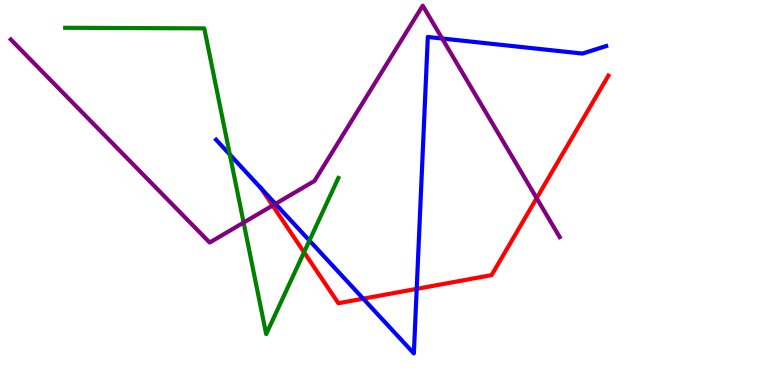[{'lines': ['blue', 'red'], 'intersections': [{'x': 3.37, 'y': 5.11}, {'x': 4.69, 'y': 2.24}, {'x': 5.38, 'y': 2.5}]}, {'lines': ['green', 'red'], 'intersections': [{'x': 3.92, 'y': 3.45}]}, {'lines': ['purple', 'red'], 'intersections': [{'x': 3.52, 'y': 4.66}, {'x': 6.92, 'y': 4.85}]}, {'lines': ['blue', 'green'], 'intersections': [{'x': 2.97, 'y': 5.99}, {'x': 3.99, 'y': 3.75}]}, {'lines': ['blue', 'purple'], 'intersections': [{'x': 3.55, 'y': 4.7}, {'x': 5.71, 'y': 9.0}]}, {'lines': ['green', 'purple'], 'intersections': [{'x': 3.14, 'y': 4.22}]}]